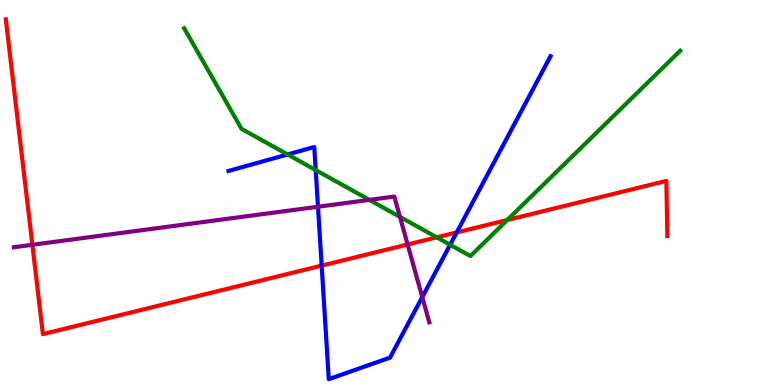[{'lines': ['blue', 'red'], 'intersections': [{'x': 4.15, 'y': 3.1}, {'x': 5.89, 'y': 3.96}]}, {'lines': ['green', 'red'], 'intersections': [{'x': 5.64, 'y': 3.84}, {'x': 6.55, 'y': 4.29}]}, {'lines': ['purple', 'red'], 'intersections': [{'x': 0.418, 'y': 3.64}, {'x': 5.26, 'y': 3.65}]}, {'lines': ['blue', 'green'], 'intersections': [{'x': 3.71, 'y': 5.99}, {'x': 4.07, 'y': 5.58}, {'x': 5.81, 'y': 3.64}]}, {'lines': ['blue', 'purple'], 'intersections': [{'x': 4.1, 'y': 4.63}, {'x': 5.45, 'y': 2.28}]}, {'lines': ['green', 'purple'], 'intersections': [{'x': 4.77, 'y': 4.81}, {'x': 5.16, 'y': 4.37}]}]